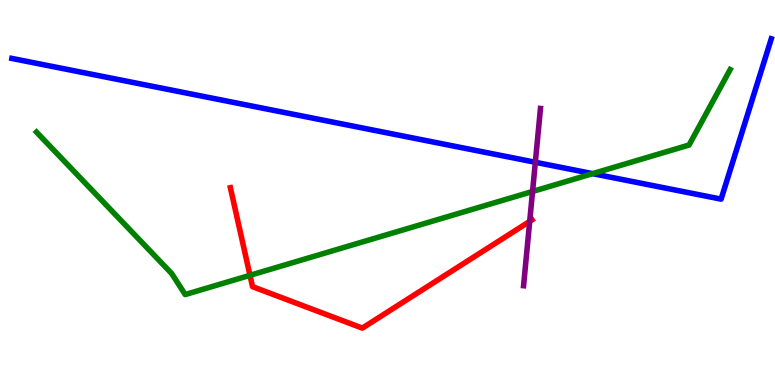[{'lines': ['blue', 'red'], 'intersections': []}, {'lines': ['green', 'red'], 'intersections': [{'x': 3.23, 'y': 2.85}]}, {'lines': ['purple', 'red'], 'intersections': [{'x': 6.83, 'y': 4.25}]}, {'lines': ['blue', 'green'], 'intersections': [{'x': 7.65, 'y': 5.49}]}, {'lines': ['blue', 'purple'], 'intersections': [{'x': 6.91, 'y': 5.79}]}, {'lines': ['green', 'purple'], 'intersections': [{'x': 6.87, 'y': 5.03}]}]